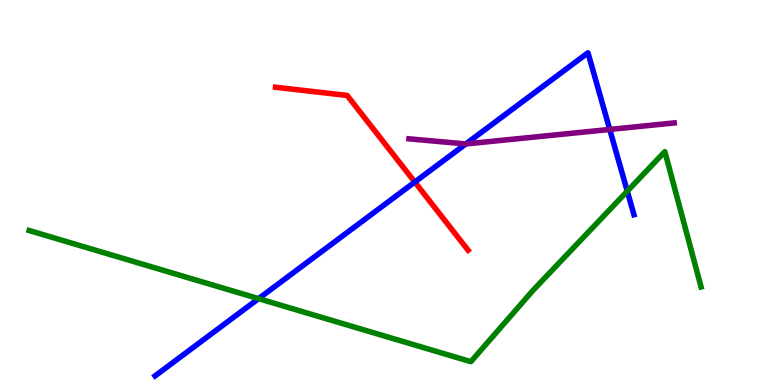[{'lines': ['blue', 'red'], 'intersections': [{'x': 5.35, 'y': 5.27}]}, {'lines': ['green', 'red'], 'intersections': []}, {'lines': ['purple', 'red'], 'intersections': []}, {'lines': ['blue', 'green'], 'intersections': [{'x': 3.34, 'y': 2.24}, {'x': 8.09, 'y': 5.03}]}, {'lines': ['blue', 'purple'], 'intersections': [{'x': 6.01, 'y': 6.26}, {'x': 7.87, 'y': 6.64}]}, {'lines': ['green', 'purple'], 'intersections': []}]